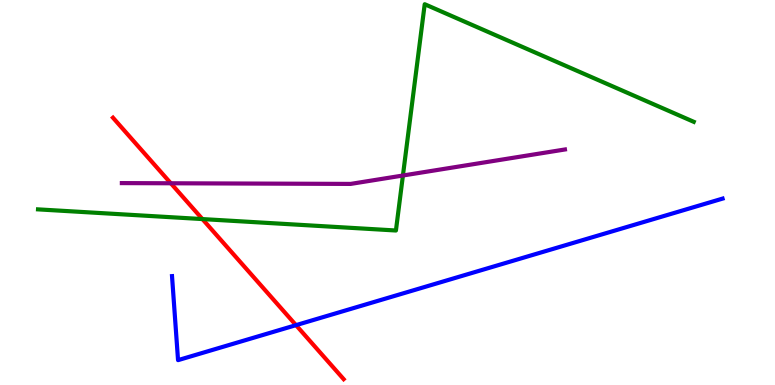[{'lines': ['blue', 'red'], 'intersections': [{'x': 3.82, 'y': 1.55}]}, {'lines': ['green', 'red'], 'intersections': [{'x': 2.61, 'y': 4.31}]}, {'lines': ['purple', 'red'], 'intersections': [{'x': 2.2, 'y': 5.24}]}, {'lines': ['blue', 'green'], 'intersections': []}, {'lines': ['blue', 'purple'], 'intersections': []}, {'lines': ['green', 'purple'], 'intersections': [{'x': 5.2, 'y': 5.44}]}]